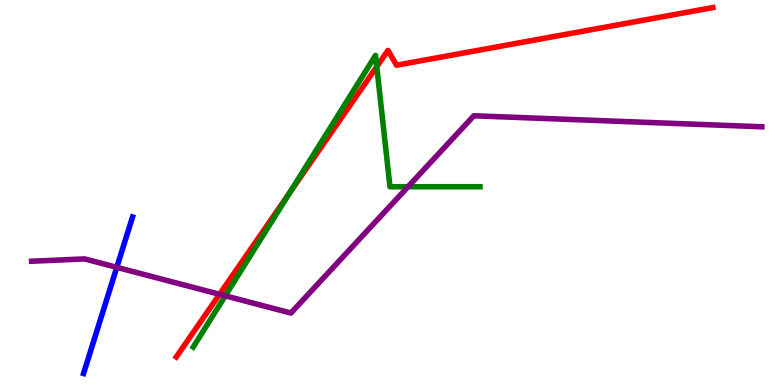[{'lines': ['blue', 'red'], 'intersections': []}, {'lines': ['green', 'red'], 'intersections': [{'x': 3.74, 'y': 5.0}, {'x': 4.86, 'y': 8.27}]}, {'lines': ['purple', 'red'], 'intersections': [{'x': 2.83, 'y': 2.36}]}, {'lines': ['blue', 'green'], 'intersections': []}, {'lines': ['blue', 'purple'], 'intersections': [{'x': 1.51, 'y': 3.06}]}, {'lines': ['green', 'purple'], 'intersections': [{'x': 2.91, 'y': 2.32}, {'x': 5.26, 'y': 5.15}]}]